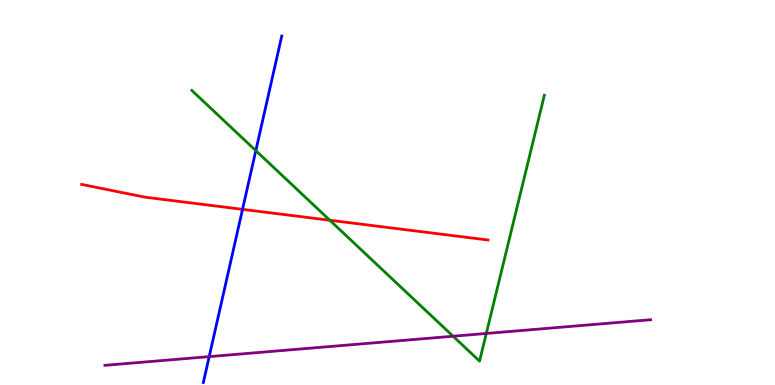[{'lines': ['blue', 'red'], 'intersections': [{'x': 3.13, 'y': 4.56}]}, {'lines': ['green', 'red'], 'intersections': [{'x': 4.26, 'y': 4.28}]}, {'lines': ['purple', 'red'], 'intersections': []}, {'lines': ['blue', 'green'], 'intersections': [{'x': 3.3, 'y': 6.09}]}, {'lines': ['blue', 'purple'], 'intersections': [{'x': 2.7, 'y': 0.737}]}, {'lines': ['green', 'purple'], 'intersections': [{'x': 5.85, 'y': 1.27}, {'x': 6.27, 'y': 1.34}]}]